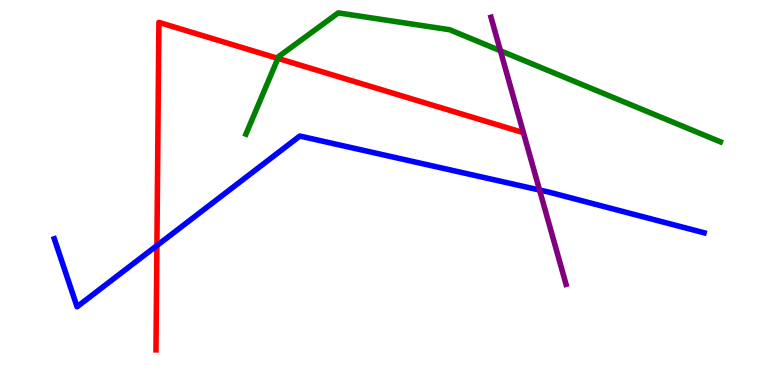[{'lines': ['blue', 'red'], 'intersections': [{'x': 2.02, 'y': 3.62}]}, {'lines': ['green', 'red'], 'intersections': [{'x': 3.59, 'y': 8.48}]}, {'lines': ['purple', 'red'], 'intersections': []}, {'lines': ['blue', 'green'], 'intersections': []}, {'lines': ['blue', 'purple'], 'intersections': [{'x': 6.96, 'y': 5.06}]}, {'lines': ['green', 'purple'], 'intersections': [{'x': 6.46, 'y': 8.68}]}]